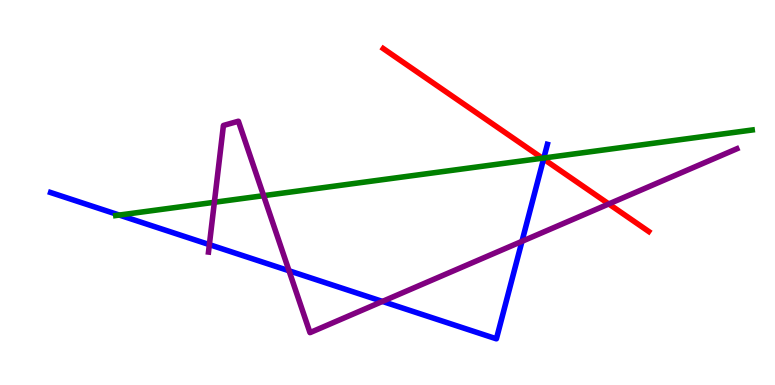[{'lines': ['blue', 'red'], 'intersections': [{'x': 7.01, 'y': 5.87}]}, {'lines': ['green', 'red'], 'intersections': [{'x': 7.0, 'y': 5.89}]}, {'lines': ['purple', 'red'], 'intersections': [{'x': 7.86, 'y': 4.7}]}, {'lines': ['blue', 'green'], 'intersections': [{'x': 1.54, 'y': 4.41}, {'x': 7.02, 'y': 5.9}]}, {'lines': ['blue', 'purple'], 'intersections': [{'x': 2.7, 'y': 3.65}, {'x': 3.73, 'y': 2.97}, {'x': 4.93, 'y': 2.17}, {'x': 6.74, 'y': 3.73}]}, {'lines': ['green', 'purple'], 'intersections': [{'x': 2.77, 'y': 4.75}, {'x': 3.4, 'y': 4.92}]}]